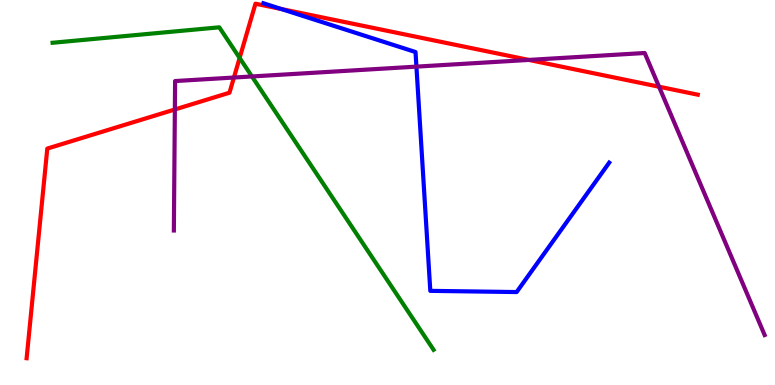[{'lines': ['blue', 'red'], 'intersections': [{'x': 3.63, 'y': 9.76}]}, {'lines': ['green', 'red'], 'intersections': [{'x': 3.09, 'y': 8.49}]}, {'lines': ['purple', 'red'], 'intersections': [{'x': 2.26, 'y': 7.16}, {'x': 3.02, 'y': 7.99}, {'x': 6.82, 'y': 8.44}, {'x': 8.5, 'y': 7.75}]}, {'lines': ['blue', 'green'], 'intersections': []}, {'lines': ['blue', 'purple'], 'intersections': [{'x': 5.37, 'y': 8.27}]}, {'lines': ['green', 'purple'], 'intersections': [{'x': 3.25, 'y': 8.01}]}]